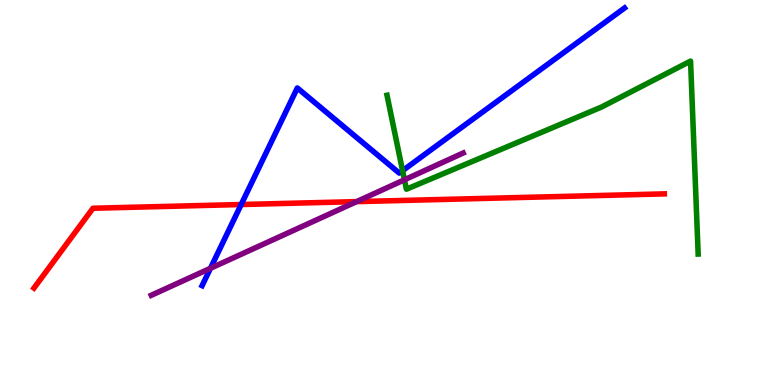[{'lines': ['blue', 'red'], 'intersections': [{'x': 3.11, 'y': 4.69}]}, {'lines': ['green', 'red'], 'intersections': []}, {'lines': ['purple', 'red'], 'intersections': [{'x': 4.6, 'y': 4.76}]}, {'lines': ['blue', 'green'], 'intersections': [{'x': 5.19, 'y': 5.57}]}, {'lines': ['blue', 'purple'], 'intersections': [{'x': 2.72, 'y': 3.03}]}, {'lines': ['green', 'purple'], 'intersections': [{'x': 5.22, 'y': 5.33}]}]